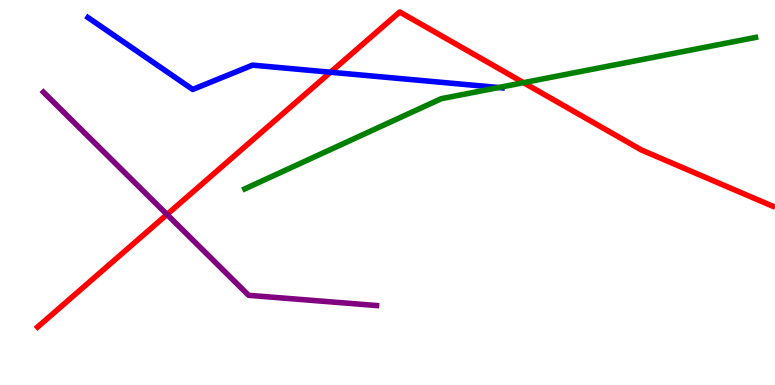[{'lines': ['blue', 'red'], 'intersections': [{'x': 4.26, 'y': 8.12}]}, {'lines': ['green', 'red'], 'intersections': [{'x': 6.76, 'y': 7.85}]}, {'lines': ['purple', 'red'], 'intersections': [{'x': 2.15, 'y': 4.43}]}, {'lines': ['blue', 'green'], 'intersections': [{'x': 6.43, 'y': 7.73}]}, {'lines': ['blue', 'purple'], 'intersections': []}, {'lines': ['green', 'purple'], 'intersections': []}]